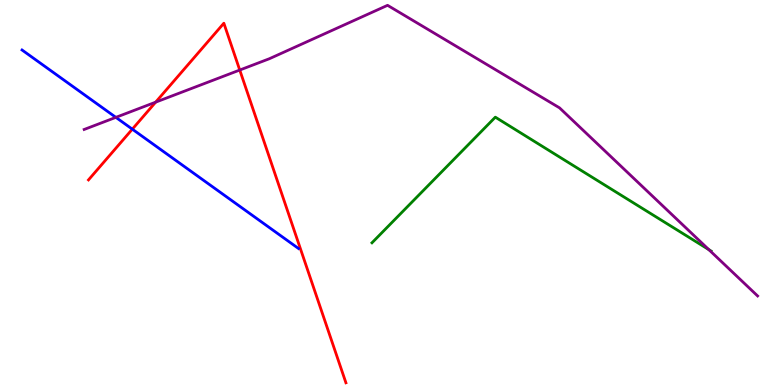[{'lines': ['blue', 'red'], 'intersections': [{'x': 1.71, 'y': 6.64}]}, {'lines': ['green', 'red'], 'intersections': []}, {'lines': ['purple', 'red'], 'intersections': [{'x': 2.01, 'y': 7.35}, {'x': 3.09, 'y': 8.18}]}, {'lines': ['blue', 'green'], 'intersections': []}, {'lines': ['blue', 'purple'], 'intersections': [{'x': 1.5, 'y': 6.95}]}, {'lines': ['green', 'purple'], 'intersections': [{'x': 9.15, 'y': 3.52}]}]